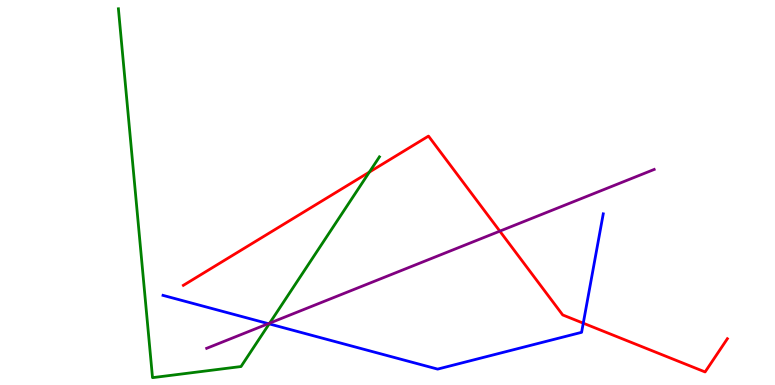[{'lines': ['blue', 'red'], 'intersections': [{'x': 7.53, 'y': 1.61}]}, {'lines': ['green', 'red'], 'intersections': [{'x': 4.77, 'y': 5.53}]}, {'lines': ['purple', 'red'], 'intersections': [{'x': 6.45, 'y': 4.0}]}, {'lines': ['blue', 'green'], 'intersections': [{'x': 3.47, 'y': 1.59}]}, {'lines': ['blue', 'purple'], 'intersections': [{'x': 3.46, 'y': 1.59}]}, {'lines': ['green', 'purple'], 'intersections': [{'x': 3.48, 'y': 1.61}]}]